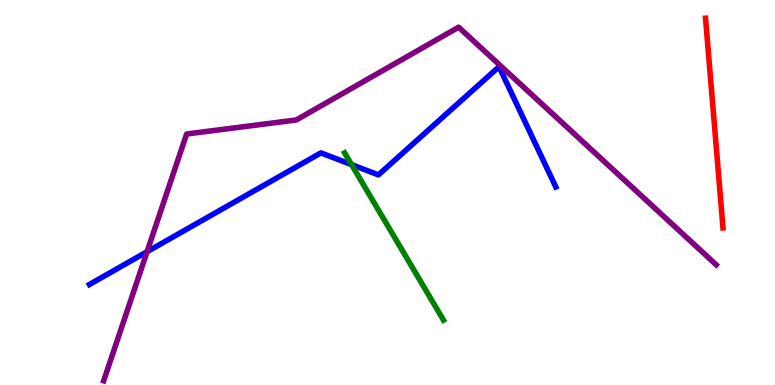[{'lines': ['blue', 'red'], 'intersections': []}, {'lines': ['green', 'red'], 'intersections': []}, {'lines': ['purple', 'red'], 'intersections': []}, {'lines': ['blue', 'green'], 'intersections': [{'x': 4.54, 'y': 5.72}]}, {'lines': ['blue', 'purple'], 'intersections': [{'x': 1.9, 'y': 3.46}]}, {'lines': ['green', 'purple'], 'intersections': []}]